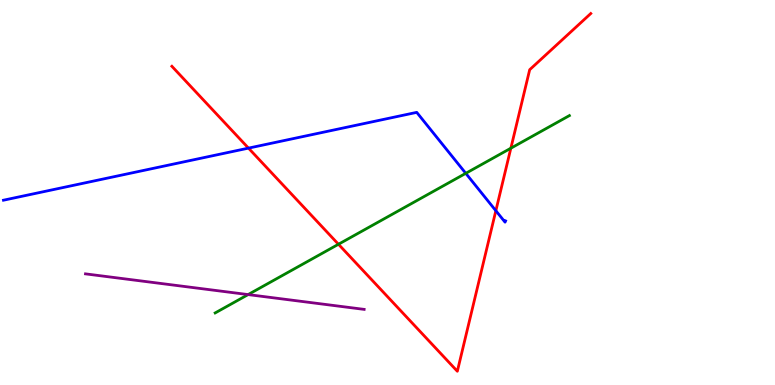[{'lines': ['blue', 'red'], 'intersections': [{'x': 3.21, 'y': 6.15}, {'x': 6.4, 'y': 4.53}]}, {'lines': ['green', 'red'], 'intersections': [{'x': 4.37, 'y': 3.66}, {'x': 6.59, 'y': 6.15}]}, {'lines': ['purple', 'red'], 'intersections': []}, {'lines': ['blue', 'green'], 'intersections': [{'x': 6.01, 'y': 5.5}]}, {'lines': ['blue', 'purple'], 'intersections': []}, {'lines': ['green', 'purple'], 'intersections': [{'x': 3.2, 'y': 2.35}]}]